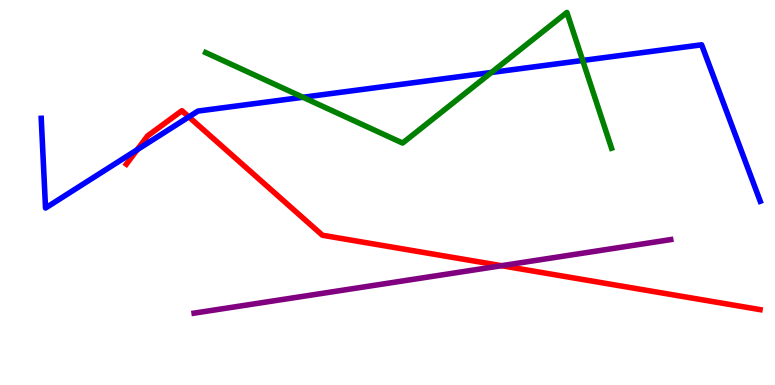[{'lines': ['blue', 'red'], 'intersections': [{'x': 1.77, 'y': 6.11}, {'x': 2.44, 'y': 6.96}]}, {'lines': ['green', 'red'], 'intersections': []}, {'lines': ['purple', 'red'], 'intersections': [{'x': 6.47, 'y': 3.1}]}, {'lines': ['blue', 'green'], 'intersections': [{'x': 3.91, 'y': 7.47}, {'x': 6.34, 'y': 8.12}, {'x': 7.52, 'y': 8.43}]}, {'lines': ['blue', 'purple'], 'intersections': []}, {'lines': ['green', 'purple'], 'intersections': []}]